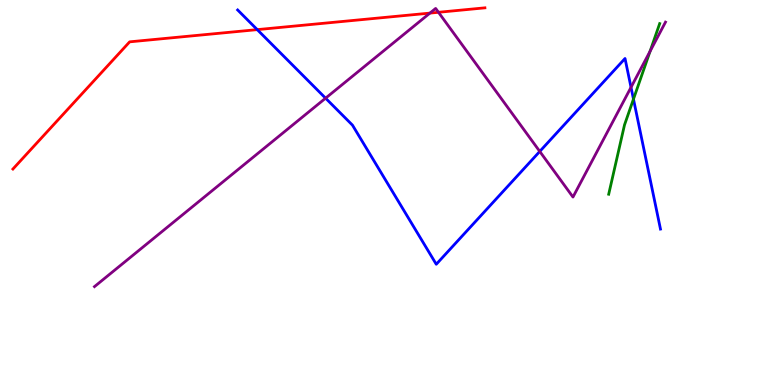[{'lines': ['blue', 'red'], 'intersections': [{'x': 3.32, 'y': 9.23}]}, {'lines': ['green', 'red'], 'intersections': []}, {'lines': ['purple', 'red'], 'intersections': [{'x': 5.55, 'y': 9.66}, {'x': 5.66, 'y': 9.68}]}, {'lines': ['blue', 'green'], 'intersections': [{'x': 8.17, 'y': 7.43}]}, {'lines': ['blue', 'purple'], 'intersections': [{'x': 4.2, 'y': 7.45}, {'x': 6.96, 'y': 6.07}, {'x': 8.14, 'y': 7.73}]}, {'lines': ['green', 'purple'], 'intersections': [{'x': 8.39, 'y': 8.67}]}]